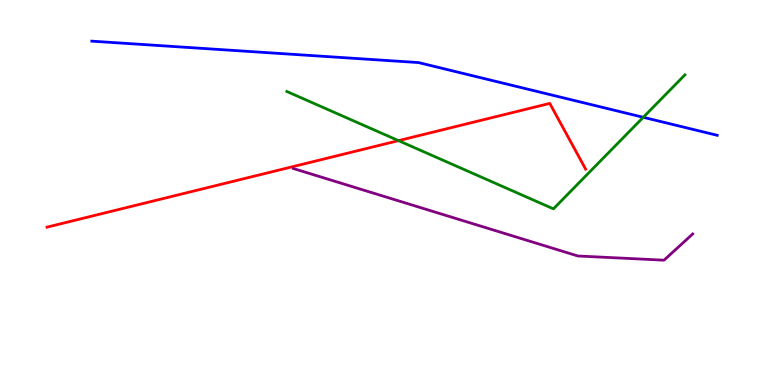[{'lines': ['blue', 'red'], 'intersections': []}, {'lines': ['green', 'red'], 'intersections': [{'x': 5.14, 'y': 6.35}]}, {'lines': ['purple', 'red'], 'intersections': []}, {'lines': ['blue', 'green'], 'intersections': [{'x': 8.3, 'y': 6.95}]}, {'lines': ['blue', 'purple'], 'intersections': []}, {'lines': ['green', 'purple'], 'intersections': []}]